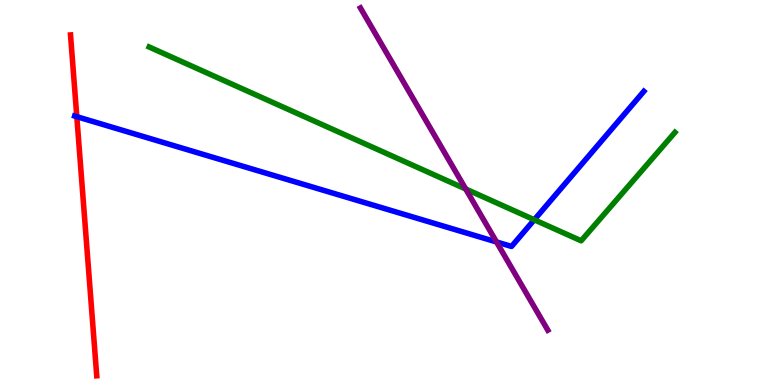[{'lines': ['blue', 'red'], 'intersections': [{'x': 0.991, 'y': 6.97}]}, {'lines': ['green', 'red'], 'intersections': []}, {'lines': ['purple', 'red'], 'intersections': []}, {'lines': ['blue', 'green'], 'intersections': [{'x': 6.89, 'y': 4.29}]}, {'lines': ['blue', 'purple'], 'intersections': [{'x': 6.41, 'y': 3.72}]}, {'lines': ['green', 'purple'], 'intersections': [{'x': 6.01, 'y': 5.09}]}]